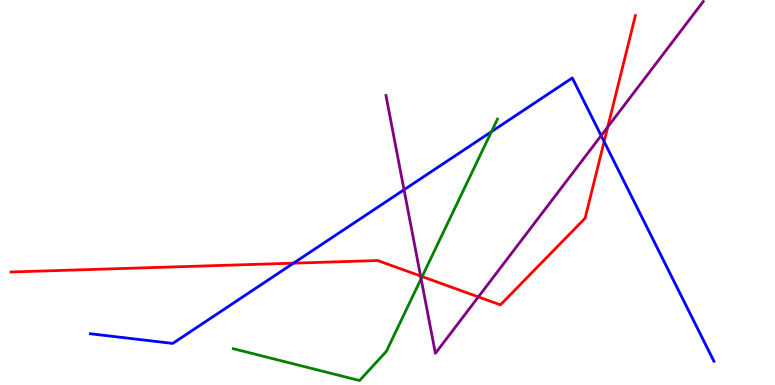[{'lines': ['blue', 'red'], 'intersections': [{'x': 3.79, 'y': 3.16}, {'x': 7.8, 'y': 6.32}]}, {'lines': ['green', 'red'], 'intersections': [{'x': 5.45, 'y': 2.82}]}, {'lines': ['purple', 'red'], 'intersections': [{'x': 5.43, 'y': 2.83}, {'x': 6.17, 'y': 2.29}, {'x': 7.84, 'y': 6.7}]}, {'lines': ['blue', 'green'], 'intersections': [{'x': 6.34, 'y': 6.58}]}, {'lines': ['blue', 'purple'], 'intersections': [{'x': 5.21, 'y': 5.07}, {'x': 7.76, 'y': 6.48}]}, {'lines': ['green', 'purple'], 'intersections': [{'x': 5.43, 'y': 2.76}]}]